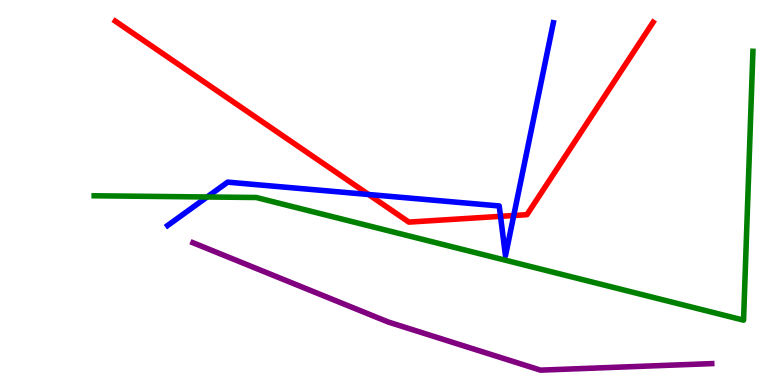[{'lines': ['blue', 'red'], 'intersections': [{'x': 4.76, 'y': 4.95}, {'x': 6.46, 'y': 4.38}, {'x': 6.63, 'y': 4.4}]}, {'lines': ['green', 'red'], 'intersections': []}, {'lines': ['purple', 'red'], 'intersections': []}, {'lines': ['blue', 'green'], 'intersections': [{'x': 2.67, 'y': 4.88}]}, {'lines': ['blue', 'purple'], 'intersections': []}, {'lines': ['green', 'purple'], 'intersections': []}]